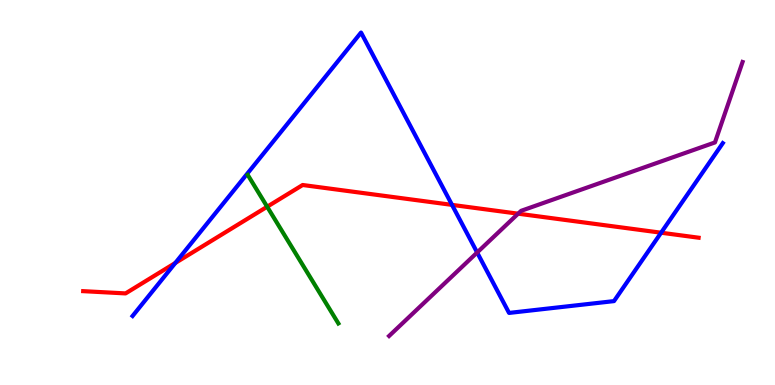[{'lines': ['blue', 'red'], 'intersections': [{'x': 2.26, 'y': 3.17}, {'x': 5.83, 'y': 4.68}, {'x': 8.53, 'y': 3.96}]}, {'lines': ['green', 'red'], 'intersections': [{'x': 3.45, 'y': 4.63}]}, {'lines': ['purple', 'red'], 'intersections': [{'x': 6.69, 'y': 4.45}]}, {'lines': ['blue', 'green'], 'intersections': []}, {'lines': ['blue', 'purple'], 'intersections': [{'x': 6.16, 'y': 3.44}]}, {'lines': ['green', 'purple'], 'intersections': []}]